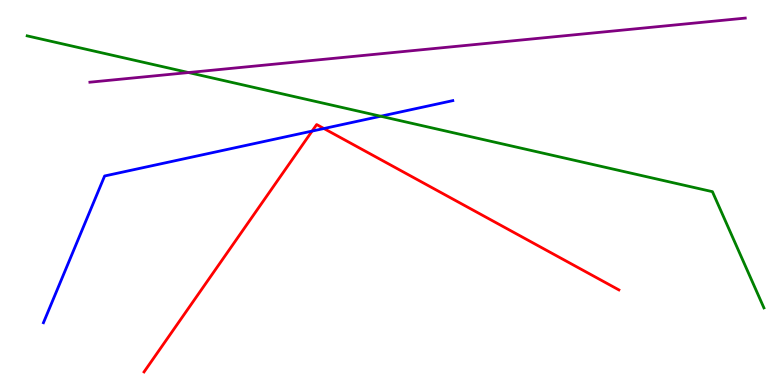[{'lines': ['blue', 'red'], 'intersections': [{'x': 4.03, 'y': 6.6}, {'x': 4.18, 'y': 6.66}]}, {'lines': ['green', 'red'], 'intersections': []}, {'lines': ['purple', 'red'], 'intersections': []}, {'lines': ['blue', 'green'], 'intersections': [{'x': 4.91, 'y': 6.98}]}, {'lines': ['blue', 'purple'], 'intersections': []}, {'lines': ['green', 'purple'], 'intersections': [{'x': 2.43, 'y': 8.12}]}]